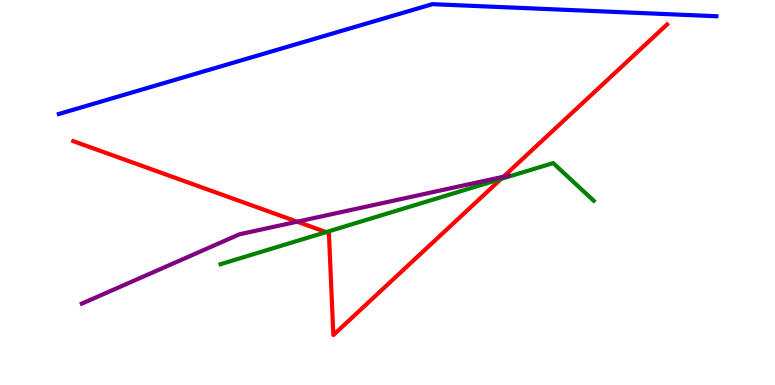[{'lines': ['blue', 'red'], 'intersections': []}, {'lines': ['green', 'red'], 'intersections': [{'x': 4.21, 'y': 3.97}, {'x': 6.47, 'y': 5.35}]}, {'lines': ['purple', 'red'], 'intersections': [{'x': 3.83, 'y': 4.24}, {'x': 6.5, 'y': 5.41}]}, {'lines': ['blue', 'green'], 'intersections': []}, {'lines': ['blue', 'purple'], 'intersections': []}, {'lines': ['green', 'purple'], 'intersections': []}]